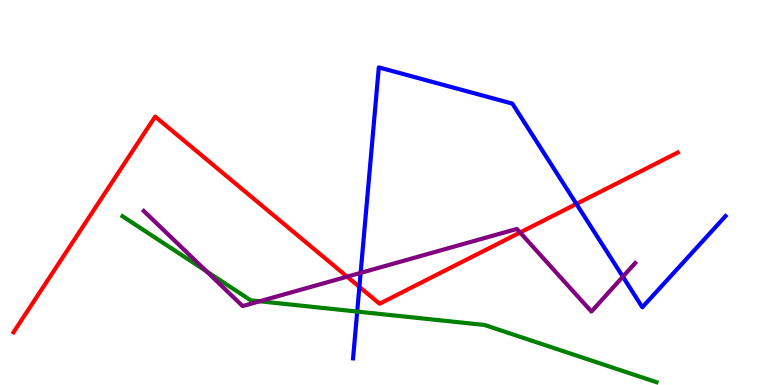[{'lines': ['blue', 'red'], 'intersections': [{'x': 4.64, 'y': 2.55}, {'x': 7.44, 'y': 4.7}]}, {'lines': ['green', 'red'], 'intersections': []}, {'lines': ['purple', 'red'], 'intersections': [{'x': 4.48, 'y': 2.81}, {'x': 6.71, 'y': 3.96}]}, {'lines': ['blue', 'green'], 'intersections': [{'x': 4.61, 'y': 1.91}]}, {'lines': ['blue', 'purple'], 'intersections': [{'x': 4.65, 'y': 2.91}, {'x': 8.04, 'y': 2.81}]}, {'lines': ['green', 'purple'], 'intersections': [{'x': 2.66, 'y': 2.95}, {'x': 3.35, 'y': 2.17}]}]